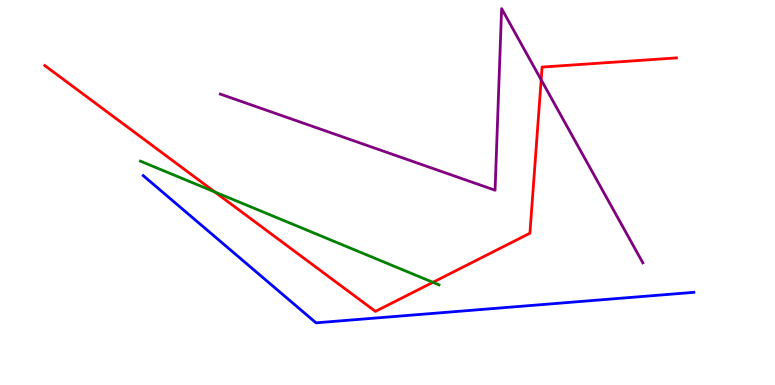[{'lines': ['blue', 'red'], 'intersections': []}, {'lines': ['green', 'red'], 'intersections': [{'x': 2.77, 'y': 5.01}, {'x': 5.59, 'y': 2.67}]}, {'lines': ['purple', 'red'], 'intersections': [{'x': 6.98, 'y': 7.93}]}, {'lines': ['blue', 'green'], 'intersections': []}, {'lines': ['blue', 'purple'], 'intersections': []}, {'lines': ['green', 'purple'], 'intersections': []}]